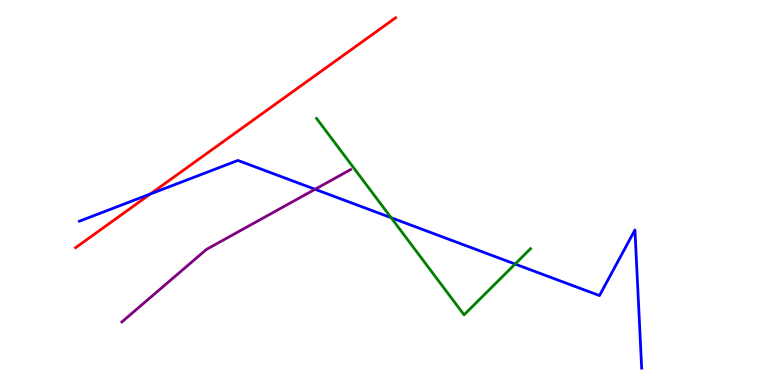[{'lines': ['blue', 'red'], 'intersections': [{'x': 1.94, 'y': 4.96}]}, {'lines': ['green', 'red'], 'intersections': []}, {'lines': ['purple', 'red'], 'intersections': []}, {'lines': ['blue', 'green'], 'intersections': [{'x': 5.05, 'y': 4.35}, {'x': 6.65, 'y': 3.14}]}, {'lines': ['blue', 'purple'], 'intersections': [{'x': 4.07, 'y': 5.08}]}, {'lines': ['green', 'purple'], 'intersections': []}]